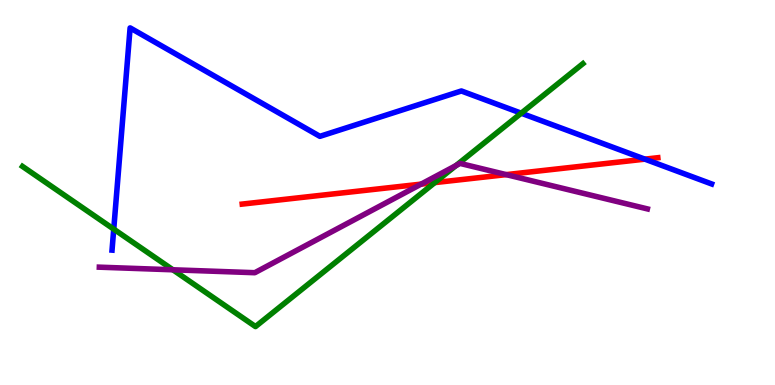[{'lines': ['blue', 'red'], 'intersections': [{'x': 8.32, 'y': 5.87}]}, {'lines': ['green', 'red'], 'intersections': [{'x': 5.61, 'y': 5.26}]}, {'lines': ['purple', 'red'], 'intersections': [{'x': 5.43, 'y': 5.22}, {'x': 6.53, 'y': 5.46}]}, {'lines': ['blue', 'green'], 'intersections': [{'x': 1.47, 'y': 4.05}, {'x': 6.73, 'y': 7.06}]}, {'lines': ['blue', 'purple'], 'intersections': []}, {'lines': ['green', 'purple'], 'intersections': [{'x': 2.23, 'y': 2.99}, {'x': 5.88, 'y': 5.7}]}]